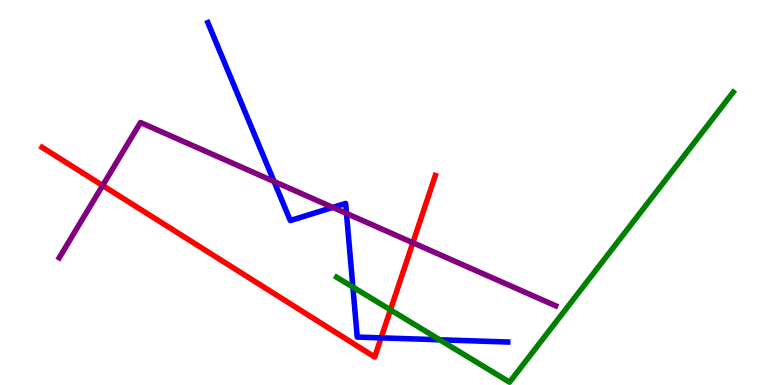[{'lines': ['blue', 'red'], 'intersections': [{'x': 4.92, 'y': 1.22}]}, {'lines': ['green', 'red'], 'intersections': [{'x': 5.04, 'y': 1.95}]}, {'lines': ['purple', 'red'], 'intersections': [{'x': 1.32, 'y': 5.18}, {'x': 5.33, 'y': 3.69}]}, {'lines': ['blue', 'green'], 'intersections': [{'x': 4.55, 'y': 2.54}, {'x': 5.67, 'y': 1.17}]}, {'lines': ['blue', 'purple'], 'intersections': [{'x': 3.54, 'y': 5.29}, {'x': 4.29, 'y': 4.61}, {'x': 4.47, 'y': 4.46}]}, {'lines': ['green', 'purple'], 'intersections': []}]